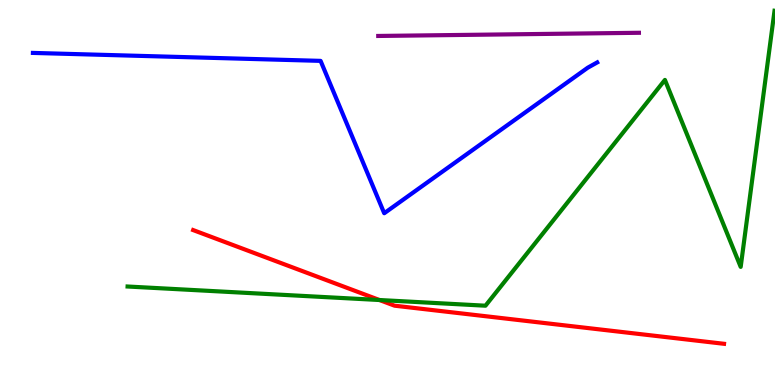[{'lines': ['blue', 'red'], 'intersections': []}, {'lines': ['green', 'red'], 'intersections': [{'x': 4.9, 'y': 2.21}]}, {'lines': ['purple', 'red'], 'intersections': []}, {'lines': ['blue', 'green'], 'intersections': []}, {'lines': ['blue', 'purple'], 'intersections': []}, {'lines': ['green', 'purple'], 'intersections': []}]